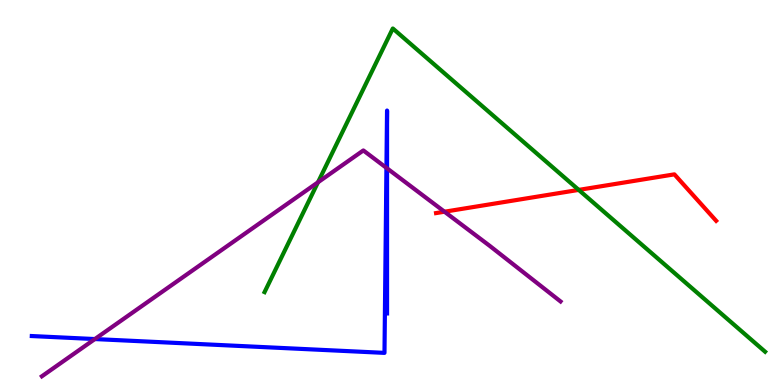[{'lines': ['blue', 'red'], 'intersections': []}, {'lines': ['green', 'red'], 'intersections': [{'x': 7.47, 'y': 5.07}]}, {'lines': ['purple', 'red'], 'intersections': [{'x': 5.74, 'y': 4.5}]}, {'lines': ['blue', 'green'], 'intersections': []}, {'lines': ['blue', 'purple'], 'intersections': [{'x': 1.22, 'y': 1.19}, {'x': 4.99, 'y': 5.64}, {'x': 4.99, 'y': 5.63}]}, {'lines': ['green', 'purple'], 'intersections': [{'x': 4.1, 'y': 5.26}]}]